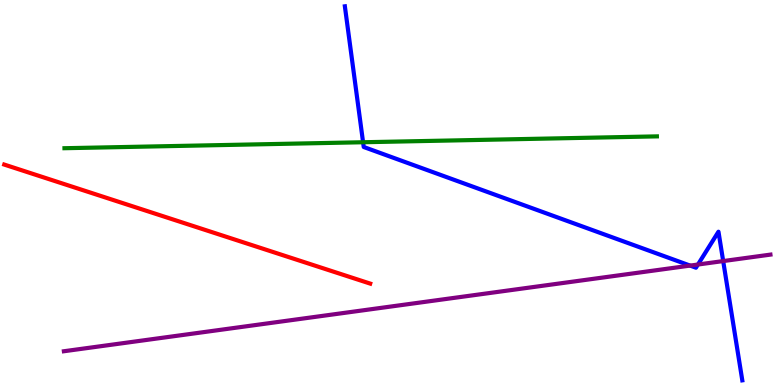[{'lines': ['blue', 'red'], 'intersections': []}, {'lines': ['green', 'red'], 'intersections': []}, {'lines': ['purple', 'red'], 'intersections': []}, {'lines': ['blue', 'green'], 'intersections': [{'x': 4.68, 'y': 6.31}]}, {'lines': ['blue', 'purple'], 'intersections': [{'x': 8.9, 'y': 3.1}, {'x': 9.01, 'y': 3.13}, {'x': 9.33, 'y': 3.22}]}, {'lines': ['green', 'purple'], 'intersections': []}]